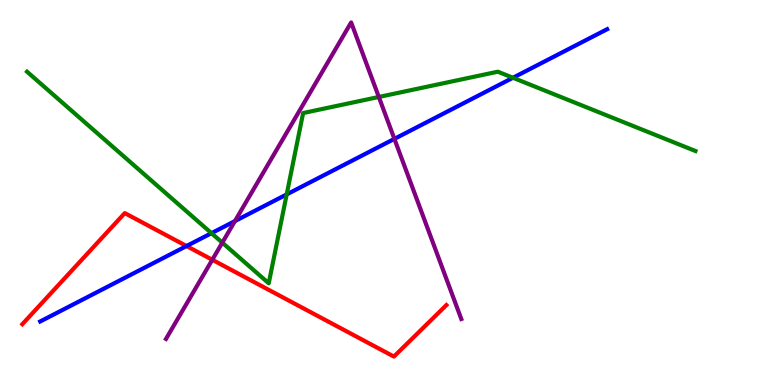[{'lines': ['blue', 'red'], 'intersections': [{'x': 2.41, 'y': 3.61}]}, {'lines': ['green', 'red'], 'intersections': []}, {'lines': ['purple', 'red'], 'intersections': [{'x': 2.74, 'y': 3.25}]}, {'lines': ['blue', 'green'], 'intersections': [{'x': 2.73, 'y': 3.94}, {'x': 3.7, 'y': 4.95}, {'x': 6.62, 'y': 7.98}]}, {'lines': ['blue', 'purple'], 'intersections': [{'x': 3.03, 'y': 4.26}, {'x': 5.09, 'y': 6.39}]}, {'lines': ['green', 'purple'], 'intersections': [{'x': 2.87, 'y': 3.7}, {'x': 4.89, 'y': 7.48}]}]